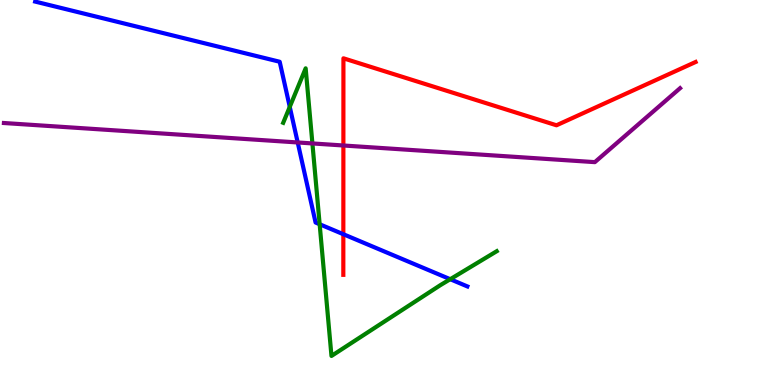[{'lines': ['blue', 'red'], 'intersections': [{'x': 4.43, 'y': 3.92}]}, {'lines': ['green', 'red'], 'intersections': []}, {'lines': ['purple', 'red'], 'intersections': [{'x': 4.43, 'y': 6.22}]}, {'lines': ['blue', 'green'], 'intersections': [{'x': 3.74, 'y': 7.22}, {'x': 4.12, 'y': 4.18}, {'x': 5.81, 'y': 2.75}]}, {'lines': ['blue', 'purple'], 'intersections': [{'x': 3.84, 'y': 6.3}]}, {'lines': ['green', 'purple'], 'intersections': [{'x': 4.03, 'y': 6.27}]}]